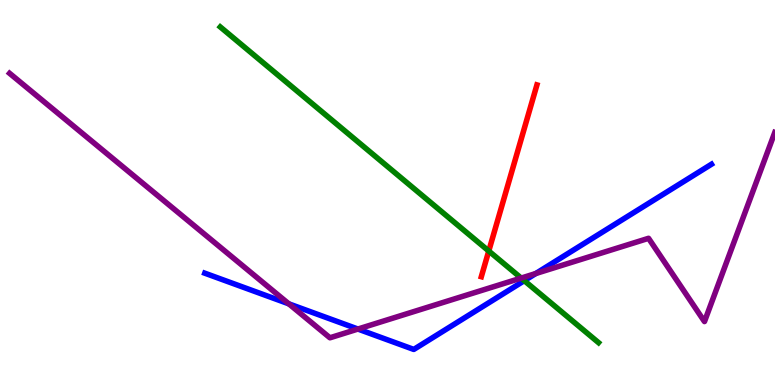[{'lines': ['blue', 'red'], 'intersections': []}, {'lines': ['green', 'red'], 'intersections': [{'x': 6.31, 'y': 3.48}]}, {'lines': ['purple', 'red'], 'intersections': []}, {'lines': ['blue', 'green'], 'intersections': [{'x': 6.77, 'y': 2.71}]}, {'lines': ['blue', 'purple'], 'intersections': [{'x': 3.73, 'y': 2.11}, {'x': 4.62, 'y': 1.45}, {'x': 6.91, 'y': 2.9}]}, {'lines': ['green', 'purple'], 'intersections': [{'x': 6.72, 'y': 2.78}]}]